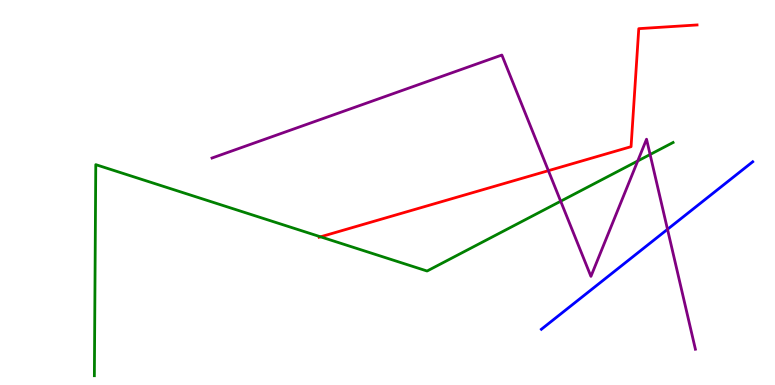[{'lines': ['blue', 'red'], 'intersections': []}, {'lines': ['green', 'red'], 'intersections': [{'x': 4.14, 'y': 3.85}]}, {'lines': ['purple', 'red'], 'intersections': [{'x': 7.08, 'y': 5.57}]}, {'lines': ['blue', 'green'], 'intersections': []}, {'lines': ['blue', 'purple'], 'intersections': [{'x': 8.61, 'y': 4.04}]}, {'lines': ['green', 'purple'], 'intersections': [{'x': 7.23, 'y': 4.77}, {'x': 8.23, 'y': 5.82}, {'x': 8.39, 'y': 5.99}]}]